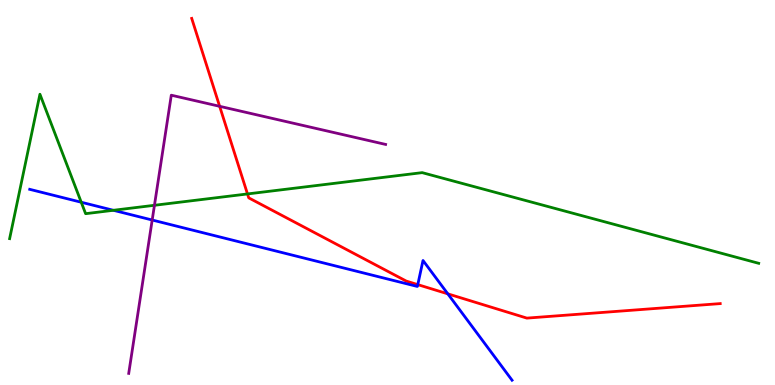[{'lines': ['blue', 'red'], 'intersections': [{'x': 5.39, 'y': 2.61}, {'x': 5.78, 'y': 2.37}]}, {'lines': ['green', 'red'], 'intersections': [{'x': 3.19, 'y': 4.96}]}, {'lines': ['purple', 'red'], 'intersections': [{'x': 2.83, 'y': 7.24}]}, {'lines': ['blue', 'green'], 'intersections': [{'x': 1.05, 'y': 4.75}, {'x': 1.46, 'y': 4.54}]}, {'lines': ['blue', 'purple'], 'intersections': [{'x': 1.96, 'y': 4.29}]}, {'lines': ['green', 'purple'], 'intersections': [{'x': 1.99, 'y': 4.67}]}]